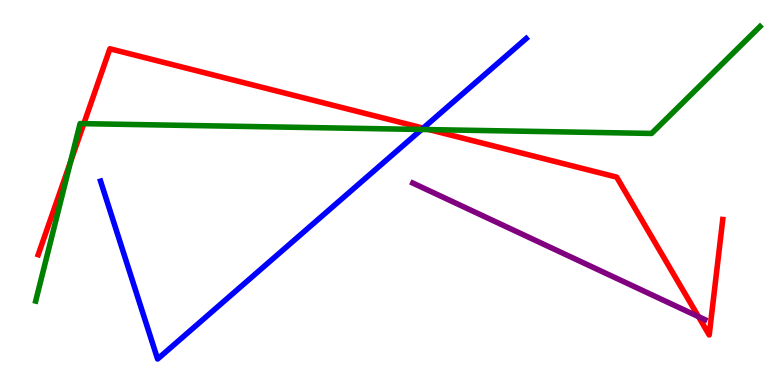[{'lines': ['blue', 'red'], 'intersections': [{'x': 5.46, 'y': 6.67}]}, {'lines': ['green', 'red'], 'intersections': [{'x': 0.91, 'y': 5.79}, {'x': 1.08, 'y': 6.79}, {'x': 5.54, 'y': 6.63}]}, {'lines': ['purple', 'red'], 'intersections': [{'x': 9.01, 'y': 1.78}]}, {'lines': ['blue', 'green'], 'intersections': [{'x': 5.44, 'y': 6.64}]}, {'lines': ['blue', 'purple'], 'intersections': []}, {'lines': ['green', 'purple'], 'intersections': []}]